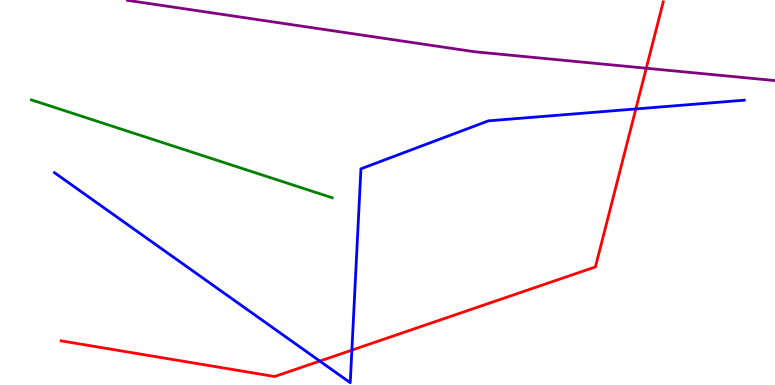[{'lines': ['blue', 'red'], 'intersections': [{'x': 4.13, 'y': 0.621}, {'x': 4.54, 'y': 0.906}, {'x': 8.2, 'y': 7.17}]}, {'lines': ['green', 'red'], 'intersections': []}, {'lines': ['purple', 'red'], 'intersections': [{'x': 8.34, 'y': 8.23}]}, {'lines': ['blue', 'green'], 'intersections': []}, {'lines': ['blue', 'purple'], 'intersections': []}, {'lines': ['green', 'purple'], 'intersections': []}]